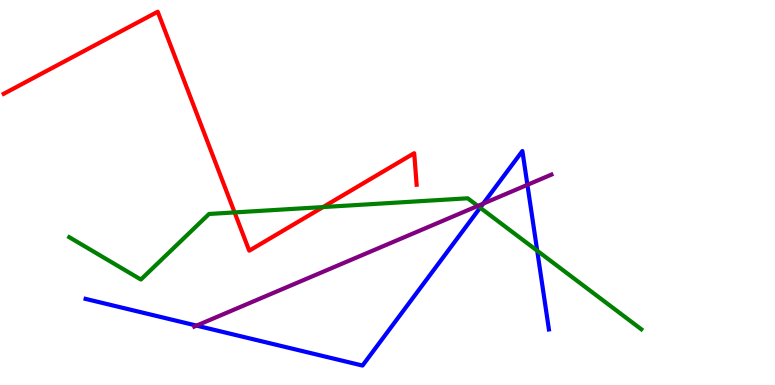[{'lines': ['blue', 'red'], 'intersections': []}, {'lines': ['green', 'red'], 'intersections': [{'x': 3.03, 'y': 4.48}, {'x': 4.17, 'y': 4.62}]}, {'lines': ['purple', 'red'], 'intersections': []}, {'lines': ['blue', 'green'], 'intersections': [{'x': 6.2, 'y': 4.61}, {'x': 6.93, 'y': 3.49}]}, {'lines': ['blue', 'purple'], 'intersections': [{'x': 2.54, 'y': 1.54}, {'x': 6.23, 'y': 4.71}, {'x': 6.81, 'y': 5.2}]}, {'lines': ['green', 'purple'], 'intersections': [{'x': 6.17, 'y': 4.65}]}]